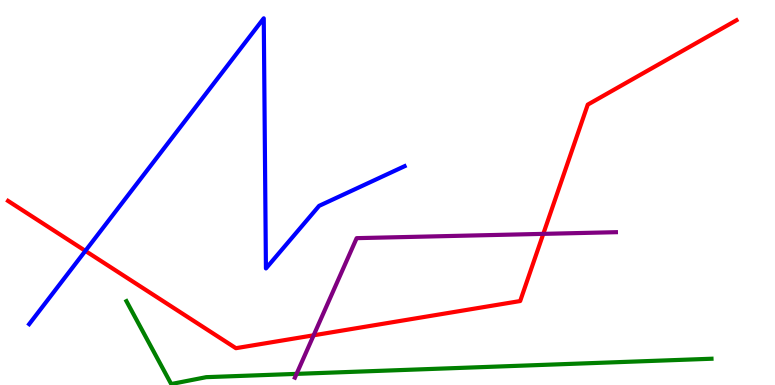[{'lines': ['blue', 'red'], 'intersections': [{'x': 1.1, 'y': 3.48}]}, {'lines': ['green', 'red'], 'intersections': []}, {'lines': ['purple', 'red'], 'intersections': [{'x': 4.05, 'y': 1.29}, {'x': 7.01, 'y': 3.93}]}, {'lines': ['blue', 'green'], 'intersections': []}, {'lines': ['blue', 'purple'], 'intersections': []}, {'lines': ['green', 'purple'], 'intersections': [{'x': 3.83, 'y': 0.289}]}]